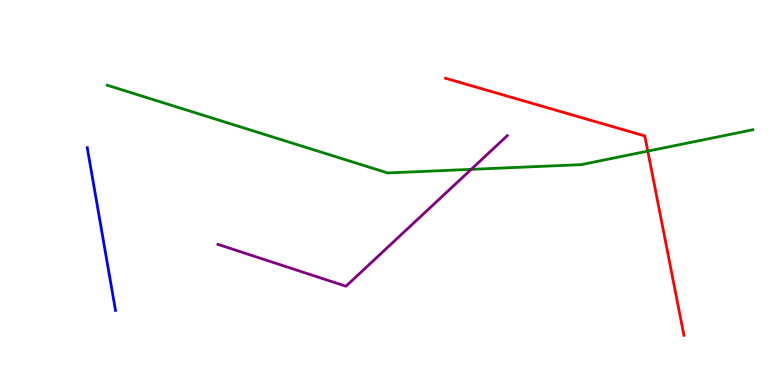[{'lines': ['blue', 'red'], 'intersections': []}, {'lines': ['green', 'red'], 'intersections': [{'x': 8.36, 'y': 6.07}]}, {'lines': ['purple', 'red'], 'intersections': []}, {'lines': ['blue', 'green'], 'intersections': []}, {'lines': ['blue', 'purple'], 'intersections': []}, {'lines': ['green', 'purple'], 'intersections': [{'x': 6.08, 'y': 5.6}]}]